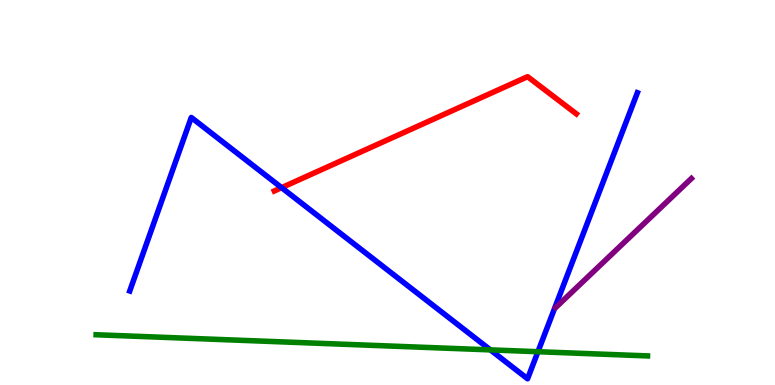[{'lines': ['blue', 'red'], 'intersections': [{'x': 3.63, 'y': 5.13}]}, {'lines': ['green', 'red'], 'intersections': []}, {'lines': ['purple', 'red'], 'intersections': []}, {'lines': ['blue', 'green'], 'intersections': [{'x': 6.33, 'y': 0.912}, {'x': 6.94, 'y': 0.865}]}, {'lines': ['blue', 'purple'], 'intersections': []}, {'lines': ['green', 'purple'], 'intersections': []}]